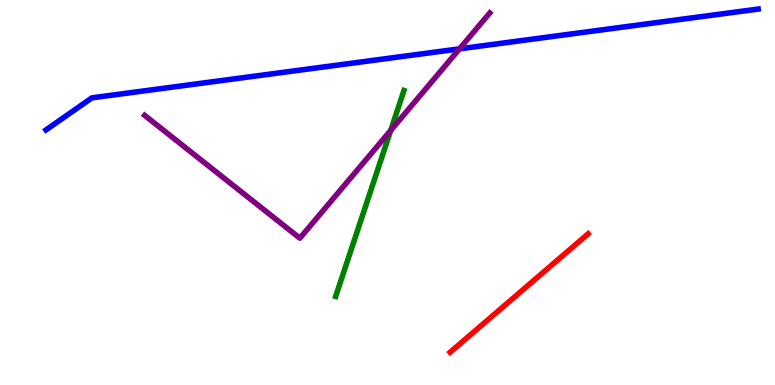[{'lines': ['blue', 'red'], 'intersections': []}, {'lines': ['green', 'red'], 'intersections': []}, {'lines': ['purple', 'red'], 'intersections': []}, {'lines': ['blue', 'green'], 'intersections': []}, {'lines': ['blue', 'purple'], 'intersections': [{'x': 5.93, 'y': 8.73}]}, {'lines': ['green', 'purple'], 'intersections': [{'x': 5.04, 'y': 6.61}]}]